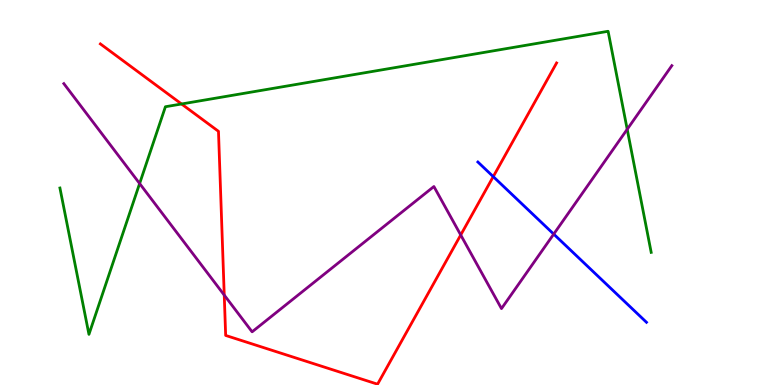[{'lines': ['blue', 'red'], 'intersections': [{'x': 6.36, 'y': 5.41}]}, {'lines': ['green', 'red'], 'intersections': [{'x': 2.34, 'y': 7.3}]}, {'lines': ['purple', 'red'], 'intersections': [{'x': 2.89, 'y': 2.34}, {'x': 5.94, 'y': 3.9}]}, {'lines': ['blue', 'green'], 'intersections': []}, {'lines': ['blue', 'purple'], 'intersections': [{'x': 7.14, 'y': 3.92}]}, {'lines': ['green', 'purple'], 'intersections': [{'x': 1.8, 'y': 5.23}, {'x': 8.09, 'y': 6.64}]}]